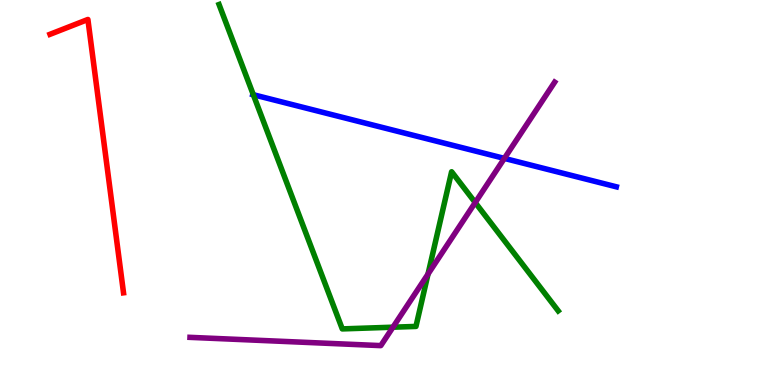[{'lines': ['blue', 'red'], 'intersections': []}, {'lines': ['green', 'red'], 'intersections': []}, {'lines': ['purple', 'red'], 'intersections': []}, {'lines': ['blue', 'green'], 'intersections': [{'x': 3.27, 'y': 7.54}]}, {'lines': ['blue', 'purple'], 'intersections': [{'x': 6.51, 'y': 5.89}]}, {'lines': ['green', 'purple'], 'intersections': [{'x': 5.07, 'y': 1.5}, {'x': 5.52, 'y': 2.88}, {'x': 6.13, 'y': 4.74}]}]